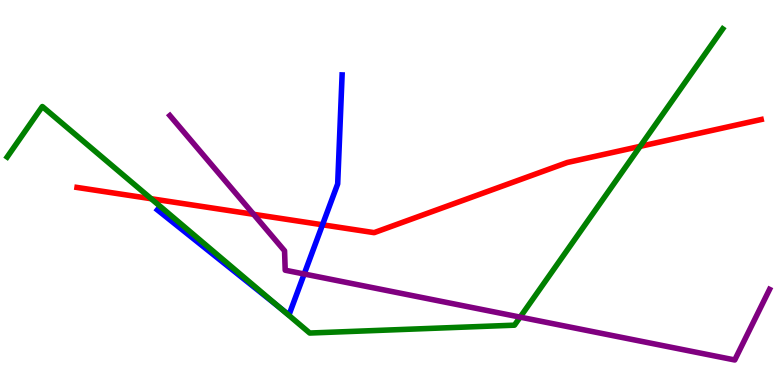[{'lines': ['blue', 'red'], 'intersections': [{'x': 4.16, 'y': 4.16}]}, {'lines': ['green', 'red'], 'intersections': [{'x': 1.95, 'y': 4.84}, {'x': 8.26, 'y': 6.2}]}, {'lines': ['purple', 'red'], 'intersections': [{'x': 3.27, 'y': 4.43}]}, {'lines': ['blue', 'green'], 'intersections': [{'x': 3.61, 'y': 2.01}]}, {'lines': ['blue', 'purple'], 'intersections': [{'x': 3.93, 'y': 2.88}]}, {'lines': ['green', 'purple'], 'intersections': [{'x': 6.71, 'y': 1.76}]}]